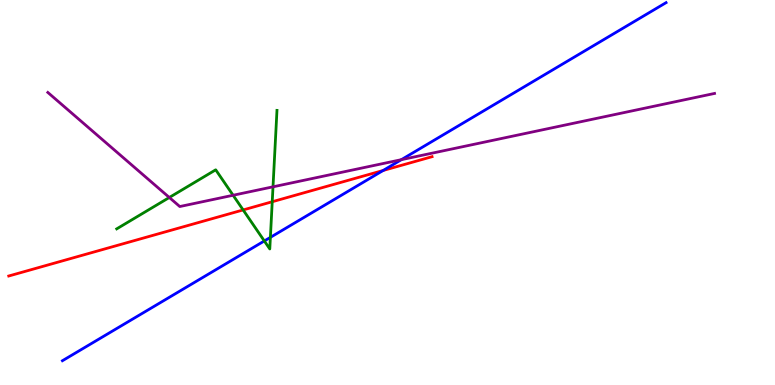[{'lines': ['blue', 'red'], 'intersections': [{'x': 4.94, 'y': 5.57}]}, {'lines': ['green', 'red'], 'intersections': [{'x': 3.14, 'y': 4.55}, {'x': 3.51, 'y': 4.76}]}, {'lines': ['purple', 'red'], 'intersections': []}, {'lines': ['blue', 'green'], 'intersections': [{'x': 3.41, 'y': 3.74}, {'x': 3.49, 'y': 3.83}]}, {'lines': ['blue', 'purple'], 'intersections': [{'x': 5.18, 'y': 5.85}]}, {'lines': ['green', 'purple'], 'intersections': [{'x': 2.18, 'y': 4.87}, {'x': 3.01, 'y': 4.93}, {'x': 3.52, 'y': 5.15}]}]